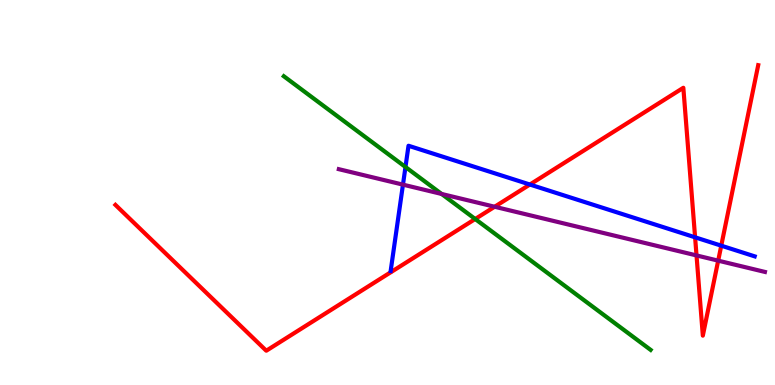[{'lines': ['blue', 'red'], 'intersections': [{'x': 6.84, 'y': 5.21}, {'x': 8.97, 'y': 3.84}, {'x': 9.31, 'y': 3.62}]}, {'lines': ['green', 'red'], 'intersections': [{'x': 6.13, 'y': 4.31}]}, {'lines': ['purple', 'red'], 'intersections': [{'x': 6.38, 'y': 4.63}, {'x': 8.99, 'y': 3.37}, {'x': 9.27, 'y': 3.23}]}, {'lines': ['blue', 'green'], 'intersections': [{'x': 5.23, 'y': 5.66}]}, {'lines': ['blue', 'purple'], 'intersections': [{'x': 5.2, 'y': 5.2}]}, {'lines': ['green', 'purple'], 'intersections': [{'x': 5.7, 'y': 4.96}]}]